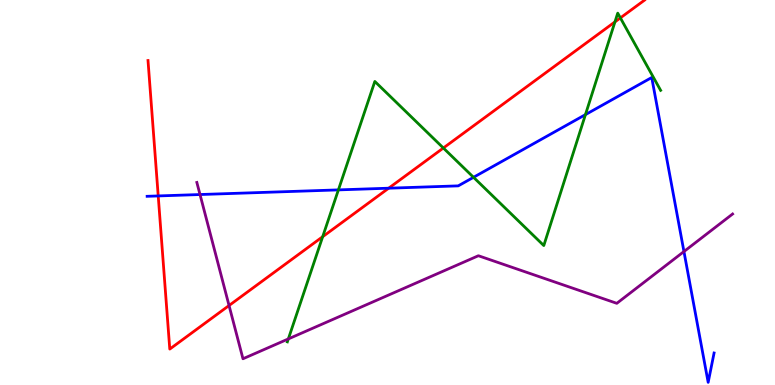[{'lines': ['blue', 'red'], 'intersections': [{'x': 2.04, 'y': 4.91}, {'x': 5.02, 'y': 5.11}]}, {'lines': ['green', 'red'], 'intersections': [{'x': 4.16, 'y': 3.85}, {'x': 5.72, 'y': 6.16}, {'x': 7.93, 'y': 9.43}, {'x': 8.0, 'y': 9.54}]}, {'lines': ['purple', 'red'], 'intersections': [{'x': 2.96, 'y': 2.06}]}, {'lines': ['blue', 'green'], 'intersections': [{'x': 4.37, 'y': 5.07}, {'x': 6.11, 'y': 5.39}, {'x': 7.55, 'y': 7.02}]}, {'lines': ['blue', 'purple'], 'intersections': [{'x': 2.58, 'y': 4.95}, {'x': 8.83, 'y': 3.47}]}, {'lines': ['green', 'purple'], 'intersections': [{'x': 3.72, 'y': 1.2}]}]